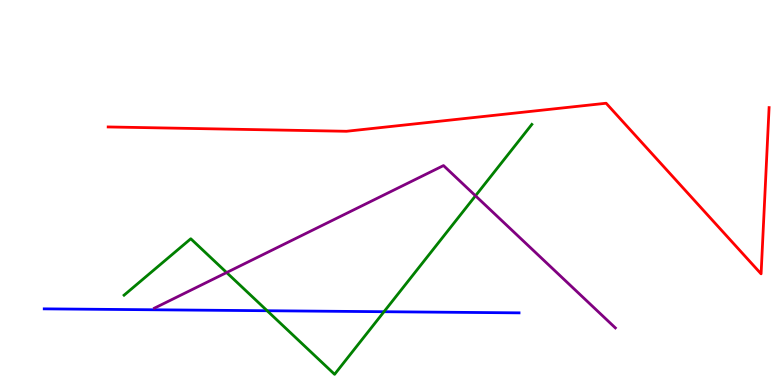[{'lines': ['blue', 'red'], 'intersections': []}, {'lines': ['green', 'red'], 'intersections': []}, {'lines': ['purple', 'red'], 'intersections': []}, {'lines': ['blue', 'green'], 'intersections': [{'x': 3.45, 'y': 1.93}, {'x': 4.95, 'y': 1.9}]}, {'lines': ['blue', 'purple'], 'intersections': []}, {'lines': ['green', 'purple'], 'intersections': [{'x': 2.92, 'y': 2.92}, {'x': 6.14, 'y': 4.91}]}]